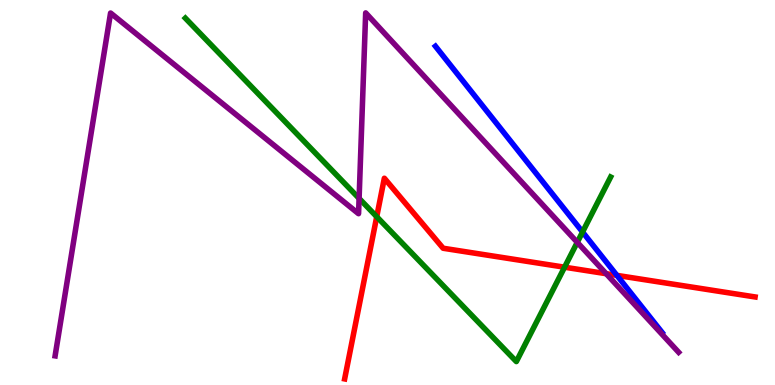[{'lines': ['blue', 'red'], 'intersections': [{'x': 7.96, 'y': 2.85}]}, {'lines': ['green', 'red'], 'intersections': [{'x': 4.86, 'y': 4.37}, {'x': 7.28, 'y': 3.06}]}, {'lines': ['purple', 'red'], 'intersections': [{'x': 7.82, 'y': 2.89}]}, {'lines': ['blue', 'green'], 'intersections': [{'x': 7.52, 'y': 3.97}]}, {'lines': ['blue', 'purple'], 'intersections': []}, {'lines': ['green', 'purple'], 'intersections': [{'x': 4.63, 'y': 4.85}, {'x': 7.45, 'y': 3.71}]}]